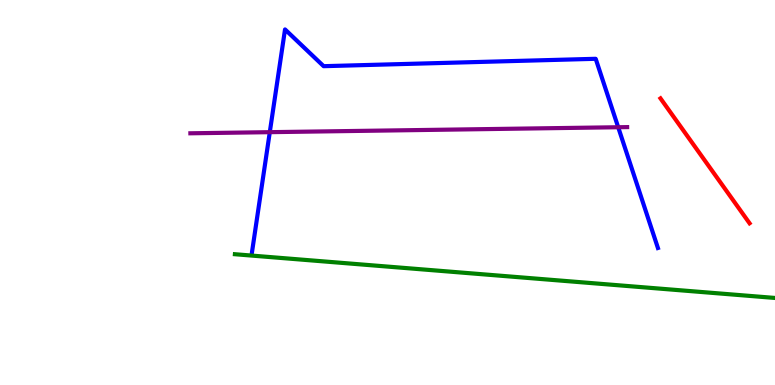[{'lines': ['blue', 'red'], 'intersections': []}, {'lines': ['green', 'red'], 'intersections': []}, {'lines': ['purple', 'red'], 'intersections': []}, {'lines': ['blue', 'green'], 'intersections': []}, {'lines': ['blue', 'purple'], 'intersections': [{'x': 3.48, 'y': 6.57}, {'x': 7.98, 'y': 6.7}]}, {'lines': ['green', 'purple'], 'intersections': []}]